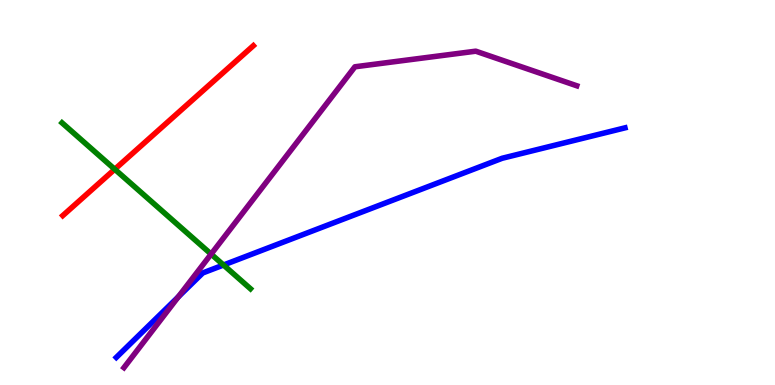[{'lines': ['blue', 'red'], 'intersections': []}, {'lines': ['green', 'red'], 'intersections': [{'x': 1.48, 'y': 5.6}]}, {'lines': ['purple', 'red'], 'intersections': []}, {'lines': ['blue', 'green'], 'intersections': [{'x': 2.88, 'y': 3.12}]}, {'lines': ['blue', 'purple'], 'intersections': [{'x': 2.3, 'y': 2.29}]}, {'lines': ['green', 'purple'], 'intersections': [{'x': 2.72, 'y': 3.4}]}]